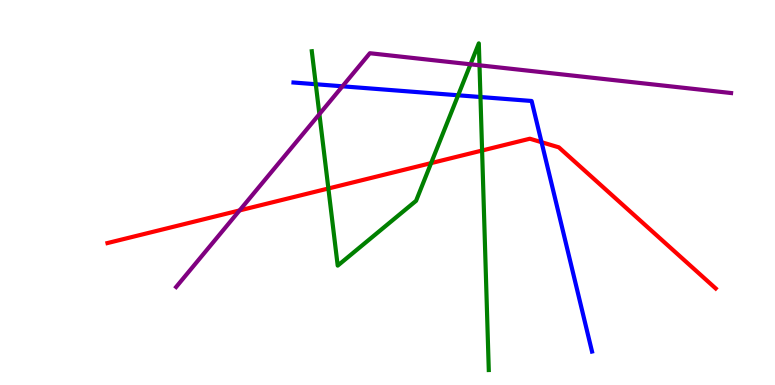[{'lines': ['blue', 'red'], 'intersections': [{'x': 6.99, 'y': 6.31}]}, {'lines': ['green', 'red'], 'intersections': [{'x': 4.24, 'y': 5.1}, {'x': 5.56, 'y': 5.76}, {'x': 6.22, 'y': 6.09}]}, {'lines': ['purple', 'red'], 'intersections': [{'x': 3.09, 'y': 4.53}]}, {'lines': ['blue', 'green'], 'intersections': [{'x': 4.07, 'y': 7.81}, {'x': 5.91, 'y': 7.53}, {'x': 6.2, 'y': 7.48}]}, {'lines': ['blue', 'purple'], 'intersections': [{'x': 4.42, 'y': 7.76}]}, {'lines': ['green', 'purple'], 'intersections': [{'x': 4.12, 'y': 7.04}, {'x': 6.07, 'y': 8.33}, {'x': 6.19, 'y': 8.3}]}]